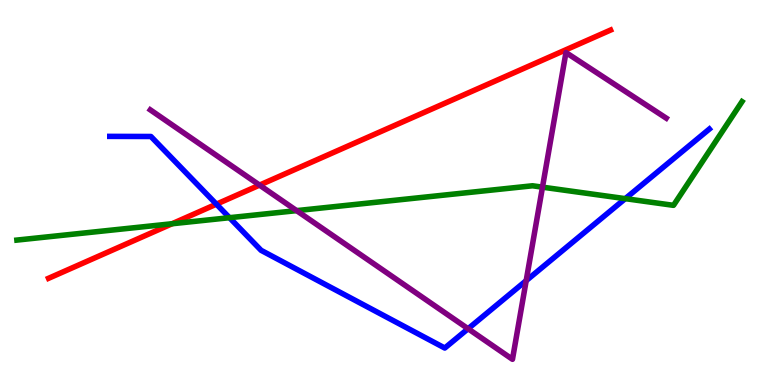[{'lines': ['blue', 'red'], 'intersections': [{'x': 2.79, 'y': 4.7}]}, {'lines': ['green', 'red'], 'intersections': [{'x': 2.22, 'y': 4.19}]}, {'lines': ['purple', 'red'], 'intersections': [{'x': 3.35, 'y': 5.19}]}, {'lines': ['blue', 'green'], 'intersections': [{'x': 2.96, 'y': 4.35}, {'x': 8.07, 'y': 4.84}]}, {'lines': ['blue', 'purple'], 'intersections': [{'x': 6.04, 'y': 1.46}, {'x': 6.79, 'y': 2.71}]}, {'lines': ['green', 'purple'], 'intersections': [{'x': 3.83, 'y': 4.53}, {'x': 7.0, 'y': 5.14}]}]